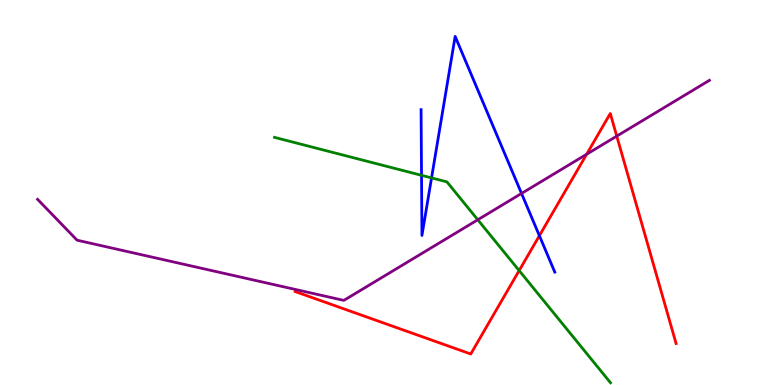[{'lines': ['blue', 'red'], 'intersections': [{'x': 6.96, 'y': 3.88}]}, {'lines': ['green', 'red'], 'intersections': [{'x': 6.7, 'y': 2.97}]}, {'lines': ['purple', 'red'], 'intersections': [{'x': 7.57, 'y': 5.99}, {'x': 7.96, 'y': 6.46}]}, {'lines': ['blue', 'green'], 'intersections': [{'x': 5.44, 'y': 5.45}, {'x': 5.57, 'y': 5.38}]}, {'lines': ['blue', 'purple'], 'intersections': [{'x': 6.73, 'y': 4.98}]}, {'lines': ['green', 'purple'], 'intersections': [{'x': 6.17, 'y': 4.29}]}]